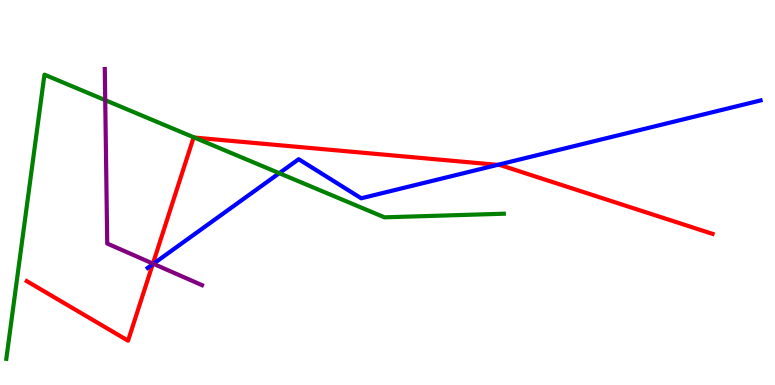[{'lines': ['blue', 'red'], 'intersections': [{'x': 1.97, 'y': 3.14}, {'x': 6.42, 'y': 5.72}]}, {'lines': ['green', 'red'], 'intersections': [{'x': 2.51, 'y': 6.43}]}, {'lines': ['purple', 'red'], 'intersections': [{'x': 1.97, 'y': 3.15}]}, {'lines': ['blue', 'green'], 'intersections': [{'x': 3.6, 'y': 5.5}]}, {'lines': ['blue', 'purple'], 'intersections': [{'x': 1.98, 'y': 3.15}]}, {'lines': ['green', 'purple'], 'intersections': [{'x': 1.36, 'y': 7.4}]}]